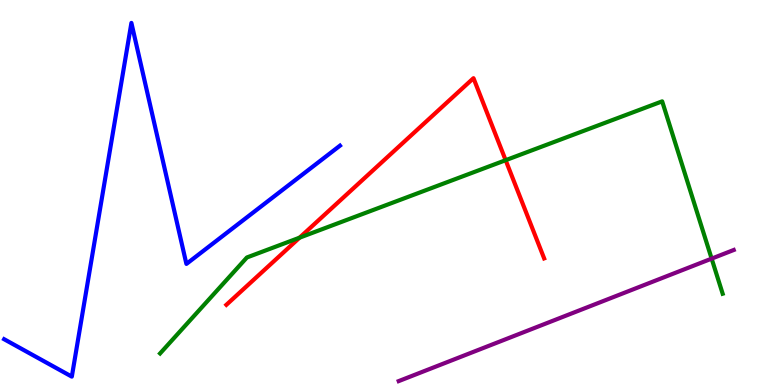[{'lines': ['blue', 'red'], 'intersections': []}, {'lines': ['green', 'red'], 'intersections': [{'x': 3.87, 'y': 3.83}, {'x': 6.52, 'y': 5.84}]}, {'lines': ['purple', 'red'], 'intersections': []}, {'lines': ['blue', 'green'], 'intersections': []}, {'lines': ['blue', 'purple'], 'intersections': []}, {'lines': ['green', 'purple'], 'intersections': [{'x': 9.18, 'y': 3.28}]}]